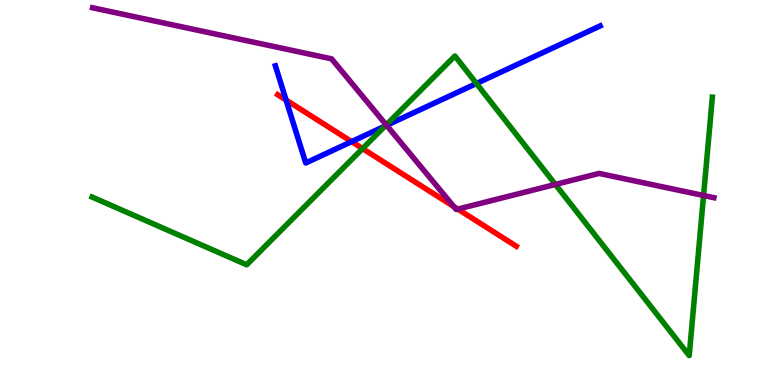[{'lines': ['blue', 'red'], 'intersections': [{'x': 3.69, 'y': 7.4}, {'x': 4.54, 'y': 6.32}]}, {'lines': ['green', 'red'], 'intersections': [{'x': 4.68, 'y': 6.14}]}, {'lines': ['purple', 'red'], 'intersections': [{'x': 5.85, 'y': 4.64}, {'x': 5.91, 'y': 4.57}]}, {'lines': ['blue', 'green'], 'intersections': [{'x': 4.97, 'y': 6.73}, {'x': 6.15, 'y': 7.83}]}, {'lines': ['blue', 'purple'], 'intersections': [{'x': 4.99, 'y': 6.74}]}, {'lines': ['green', 'purple'], 'intersections': [{'x': 4.98, 'y': 6.76}, {'x': 7.17, 'y': 5.21}, {'x': 9.08, 'y': 4.92}]}]